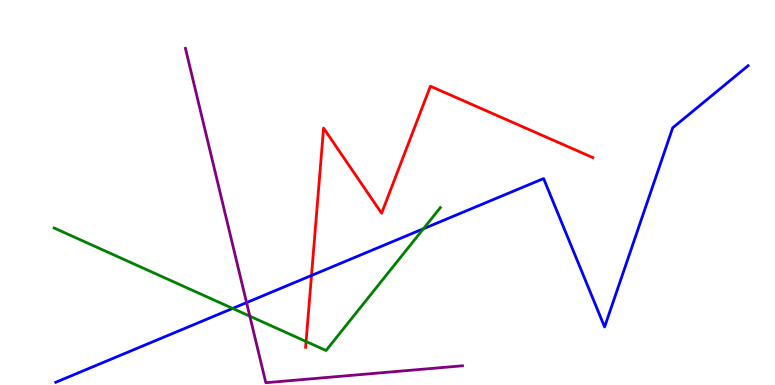[{'lines': ['blue', 'red'], 'intersections': [{'x': 4.02, 'y': 2.84}]}, {'lines': ['green', 'red'], 'intersections': [{'x': 3.95, 'y': 1.13}]}, {'lines': ['purple', 'red'], 'intersections': []}, {'lines': ['blue', 'green'], 'intersections': [{'x': 3.0, 'y': 1.99}, {'x': 5.46, 'y': 4.06}]}, {'lines': ['blue', 'purple'], 'intersections': [{'x': 3.18, 'y': 2.14}]}, {'lines': ['green', 'purple'], 'intersections': [{'x': 3.22, 'y': 1.79}]}]